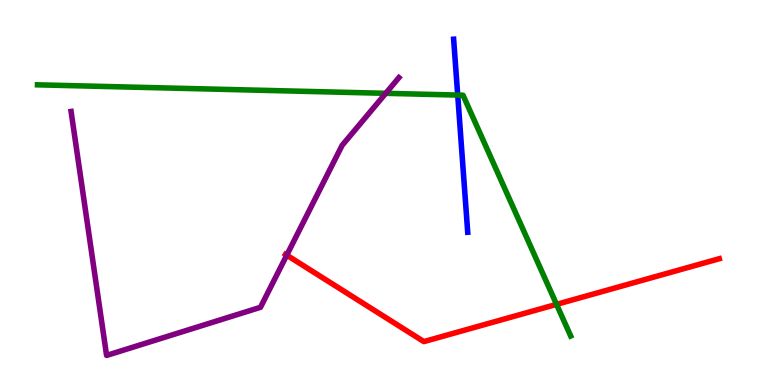[{'lines': ['blue', 'red'], 'intersections': []}, {'lines': ['green', 'red'], 'intersections': [{'x': 7.18, 'y': 2.09}]}, {'lines': ['purple', 'red'], 'intersections': [{'x': 3.7, 'y': 3.37}]}, {'lines': ['blue', 'green'], 'intersections': [{'x': 5.91, 'y': 7.53}]}, {'lines': ['blue', 'purple'], 'intersections': []}, {'lines': ['green', 'purple'], 'intersections': [{'x': 4.98, 'y': 7.58}]}]